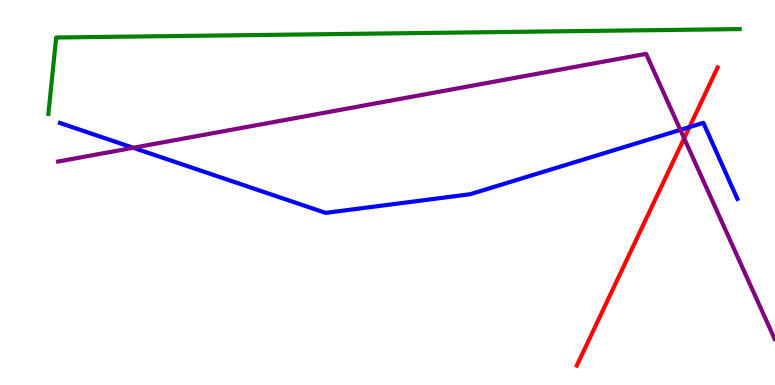[{'lines': ['blue', 'red'], 'intersections': [{'x': 8.9, 'y': 6.7}]}, {'lines': ['green', 'red'], 'intersections': []}, {'lines': ['purple', 'red'], 'intersections': [{'x': 8.83, 'y': 6.41}]}, {'lines': ['blue', 'green'], 'intersections': []}, {'lines': ['blue', 'purple'], 'intersections': [{'x': 1.72, 'y': 6.16}, {'x': 8.78, 'y': 6.63}]}, {'lines': ['green', 'purple'], 'intersections': []}]